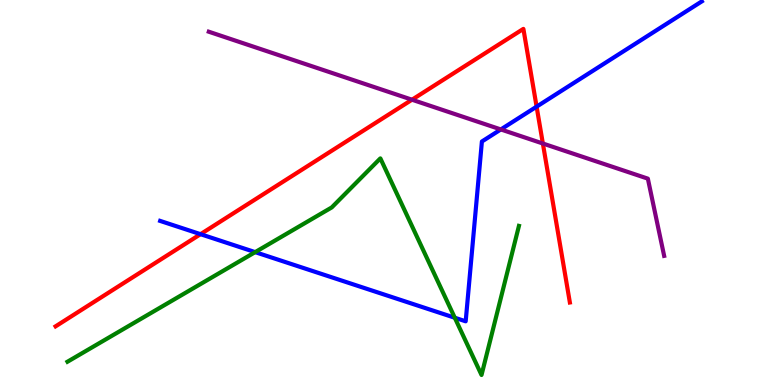[{'lines': ['blue', 'red'], 'intersections': [{'x': 2.59, 'y': 3.92}, {'x': 6.92, 'y': 7.23}]}, {'lines': ['green', 'red'], 'intersections': []}, {'lines': ['purple', 'red'], 'intersections': [{'x': 5.32, 'y': 7.41}, {'x': 7.0, 'y': 6.27}]}, {'lines': ['blue', 'green'], 'intersections': [{'x': 3.29, 'y': 3.45}, {'x': 5.87, 'y': 1.75}]}, {'lines': ['blue', 'purple'], 'intersections': [{'x': 6.46, 'y': 6.64}]}, {'lines': ['green', 'purple'], 'intersections': []}]